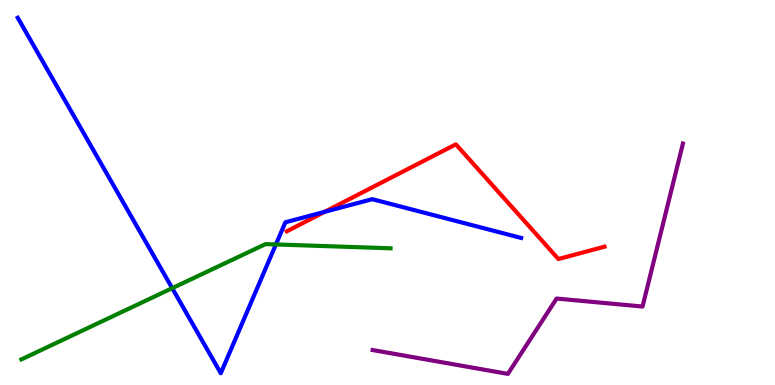[{'lines': ['blue', 'red'], 'intersections': [{'x': 4.19, 'y': 4.5}]}, {'lines': ['green', 'red'], 'intersections': []}, {'lines': ['purple', 'red'], 'intersections': []}, {'lines': ['blue', 'green'], 'intersections': [{'x': 2.22, 'y': 2.51}, {'x': 3.56, 'y': 3.65}]}, {'lines': ['blue', 'purple'], 'intersections': []}, {'lines': ['green', 'purple'], 'intersections': []}]